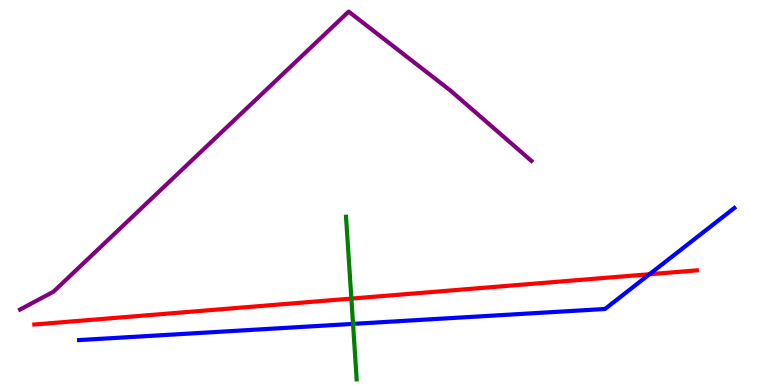[{'lines': ['blue', 'red'], 'intersections': [{'x': 8.38, 'y': 2.88}]}, {'lines': ['green', 'red'], 'intersections': [{'x': 4.53, 'y': 2.24}]}, {'lines': ['purple', 'red'], 'intersections': []}, {'lines': ['blue', 'green'], 'intersections': [{'x': 4.56, 'y': 1.59}]}, {'lines': ['blue', 'purple'], 'intersections': []}, {'lines': ['green', 'purple'], 'intersections': []}]